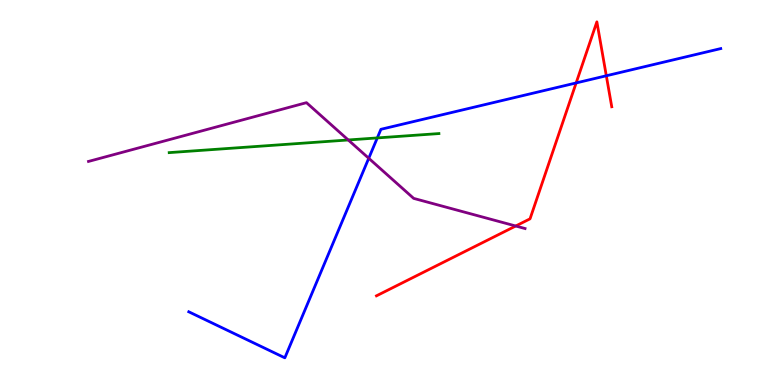[{'lines': ['blue', 'red'], 'intersections': [{'x': 7.43, 'y': 7.85}, {'x': 7.82, 'y': 8.03}]}, {'lines': ['green', 'red'], 'intersections': []}, {'lines': ['purple', 'red'], 'intersections': [{'x': 6.65, 'y': 4.13}]}, {'lines': ['blue', 'green'], 'intersections': [{'x': 4.87, 'y': 6.42}]}, {'lines': ['blue', 'purple'], 'intersections': [{'x': 4.76, 'y': 5.89}]}, {'lines': ['green', 'purple'], 'intersections': [{'x': 4.49, 'y': 6.36}]}]